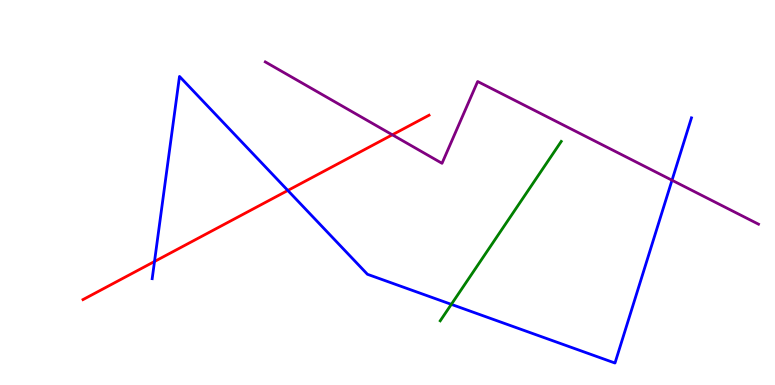[{'lines': ['blue', 'red'], 'intersections': [{'x': 1.99, 'y': 3.21}, {'x': 3.71, 'y': 5.05}]}, {'lines': ['green', 'red'], 'intersections': []}, {'lines': ['purple', 'red'], 'intersections': [{'x': 5.06, 'y': 6.5}]}, {'lines': ['blue', 'green'], 'intersections': [{'x': 5.82, 'y': 2.09}]}, {'lines': ['blue', 'purple'], 'intersections': [{'x': 8.67, 'y': 5.32}]}, {'lines': ['green', 'purple'], 'intersections': []}]